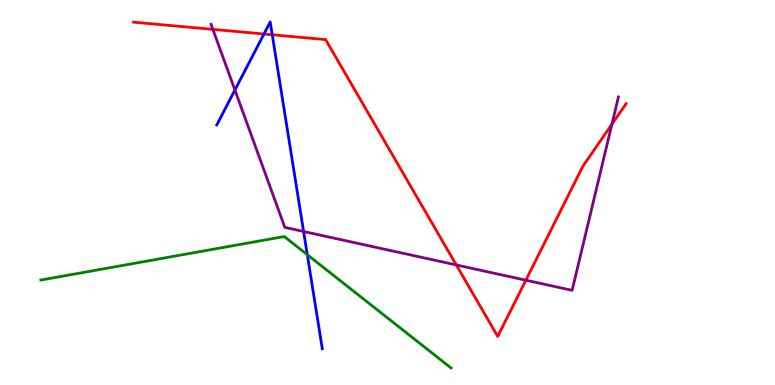[{'lines': ['blue', 'red'], 'intersections': [{'x': 3.41, 'y': 9.12}, {'x': 3.51, 'y': 9.1}]}, {'lines': ['green', 'red'], 'intersections': []}, {'lines': ['purple', 'red'], 'intersections': [{'x': 2.75, 'y': 9.24}, {'x': 5.89, 'y': 3.12}, {'x': 6.79, 'y': 2.72}, {'x': 7.9, 'y': 6.77}]}, {'lines': ['blue', 'green'], 'intersections': [{'x': 3.97, 'y': 3.38}]}, {'lines': ['blue', 'purple'], 'intersections': [{'x': 3.03, 'y': 7.66}, {'x': 3.92, 'y': 3.99}]}, {'lines': ['green', 'purple'], 'intersections': []}]